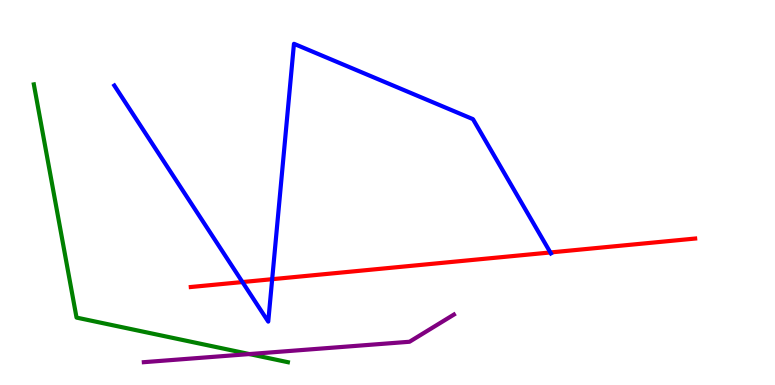[{'lines': ['blue', 'red'], 'intersections': [{'x': 3.13, 'y': 2.67}, {'x': 3.51, 'y': 2.75}, {'x': 7.1, 'y': 3.44}]}, {'lines': ['green', 'red'], 'intersections': []}, {'lines': ['purple', 'red'], 'intersections': []}, {'lines': ['blue', 'green'], 'intersections': []}, {'lines': ['blue', 'purple'], 'intersections': []}, {'lines': ['green', 'purple'], 'intersections': [{'x': 3.22, 'y': 0.803}]}]